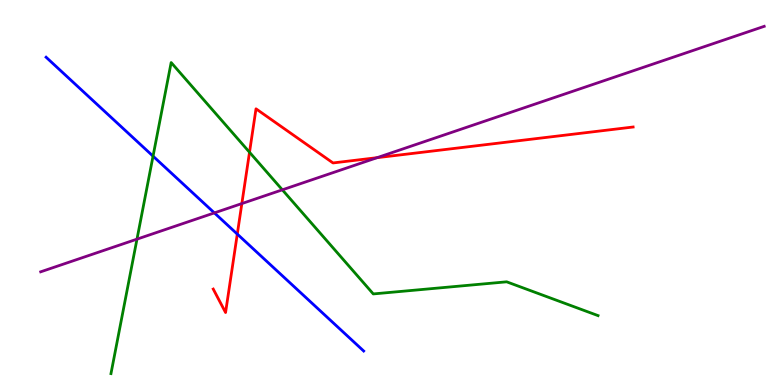[{'lines': ['blue', 'red'], 'intersections': [{'x': 3.06, 'y': 3.92}]}, {'lines': ['green', 'red'], 'intersections': [{'x': 3.22, 'y': 6.05}]}, {'lines': ['purple', 'red'], 'intersections': [{'x': 3.12, 'y': 4.71}, {'x': 4.87, 'y': 5.9}]}, {'lines': ['blue', 'green'], 'intersections': [{'x': 1.97, 'y': 5.94}]}, {'lines': ['blue', 'purple'], 'intersections': [{'x': 2.77, 'y': 4.47}]}, {'lines': ['green', 'purple'], 'intersections': [{'x': 1.77, 'y': 3.79}, {'x': 3.64, 'y': 5.07}]}]